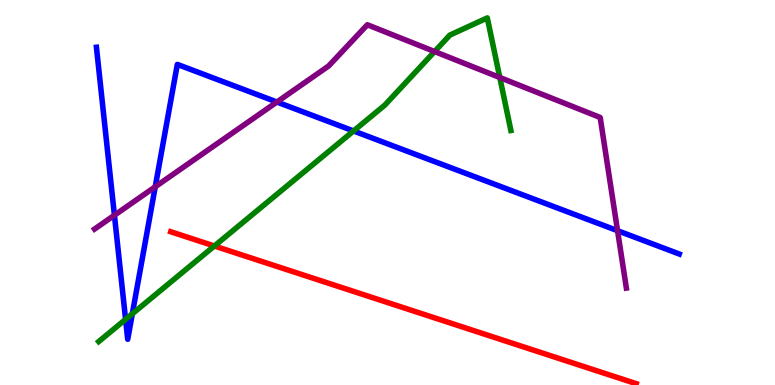[{'lines': ['blue', 'red'], 'intersections': []}, {'lines': ['green', 'red'], 'intersections': [{'x': 2.77, 'y': 3.61}]}, {'lines': ['purple', 'red'], 'intersections': []}, {'lines': ['blue', 'green'], 'intersections': [{'x': 1.62, 'y': 1.7}, {'x': 1.71, 'y': 1.85}, {'x': 4.56, 'y': 6.6}]}, {'lines': ['blue', 'purple'], 'intersections': [{'x': 1.48, 'y': 4.41}, {'x': 2.0, 'y': 5.15}, {'x': 3.57, 'y': 7.35}, {'x': 7.97, 'y': 4.01}]}, {'lines': ['green', 'purple'], 'intersections': [{'x': 5.61, 'y': 8.66}, {'x': 6.45, 'y': 7.99}]}]